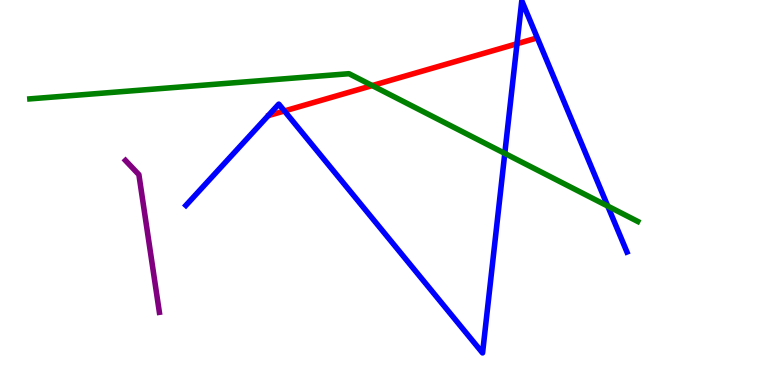[{'lines': ['blue', 'red'], 'intersections': [{'x': 3.67, 'y': 7.12}, {'x': 6.67, 'y': 8.86}]}, {'lines': ['green', 'red'], 'intersections': [{'x': 4.8, 'y': 7.78}]}, {'lines': ['purple', 'red'], 'intersections': []}, {'lines': ['blue', 'green'], 'intersections': [{'x': 6.51, 'y': 6.02}, {'x': 7.84, 'y': 4.65}]}, {'lines': ['blue', 'purple'], 'intersections': []}, {'lines': ['green', 'purple'], 'intersections': []}]